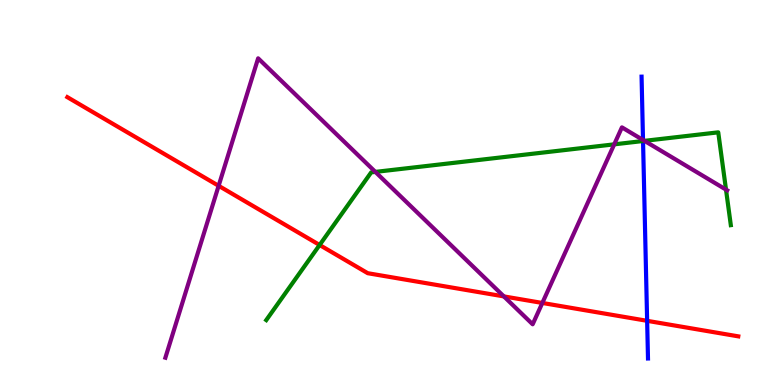[{'lines': ['blue', 'red'], 'intersections': [{'x': 8.35, 'y': 1.67}]}, {'lines': ['green', 'red'], 'intersections': [{'x': 4.12, 'y': 3.64}]}, {'lines': ['purple', 'red'], 'intersections': [{'x': 2.82, 'y': 5.17}, {'x': 6.5, 'y': 2.3}, {'x': 7.0, 'y': 2.13}]}, {'lines': ['blue', 'green'], 'intersections': [{'x': 8.3, 'y': 6.34}]}, {'lines': ['blue', 'purple'], 'intersections': [{'x': 8.3, 'y': 6.36}]}, {'lines': ['green', 'purple'], 'intersections': [{'x': 4.84, 'y': 5.54}, {'x': 7.93, 'y': 6.25}, {'x': 8.32, 'y': 6.34}, {'x': 9.37, 'y': 5.07}]}]